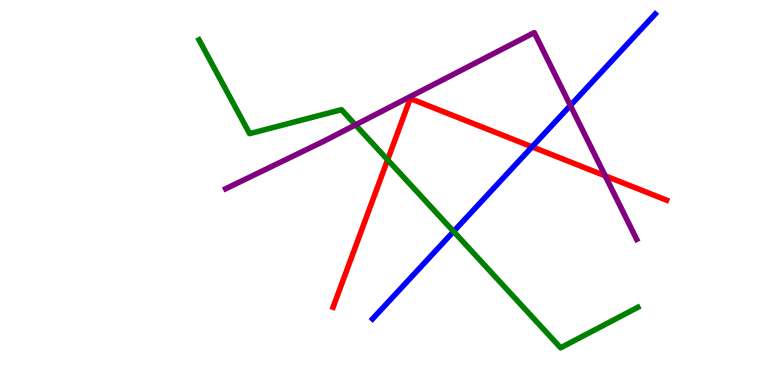[{'lines': ['blue', 'red'], 'intersections': [{'x': 6.87, 'y': 6.19}]}, {'lines': ['green', 'red'], 'intersections': [{'x': 5.0, 'y': 5.85}]}, {'lines': ['purple', 'red'], 'intersections': [{'x': 7.81, 'y': 5.43}]}, {'lines': ['blue', 'green'], 'intersections': [{'x': 5.85, 'y': 3.99}]}, {'lines': ['blue', 'purple'], 'intersections': [{'x': 7.36, 'y': 7.26}]}, {'lines': ['green', 'purple'], 'intersections': [{'x': 4.59, 'y': 6.76}]}]